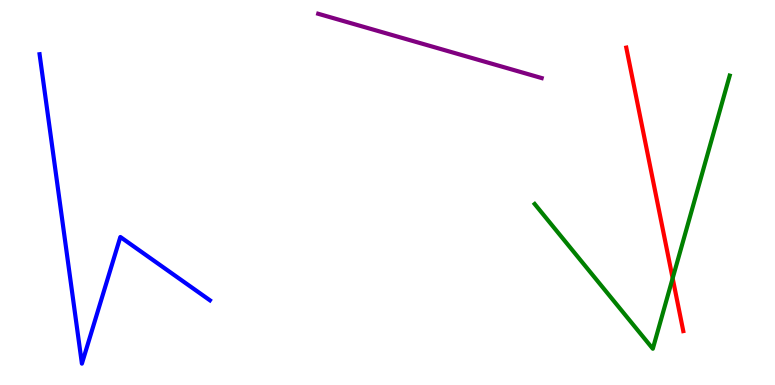[{'lines': ['blue', 'red'], 'intersections': []}, {'lines': ['green', 'red'], 'intersections': [{'x': 8.68, 'y': 2.77}]}, {'lines': ['purple', 'red'], 'intersections': []}, {'lines': ['blue', 'green'], 'intersections': []}, {'lines': ['blue', 'purple'], 'intersections': []}, {'lines': ['green', 'purple'], 'intersections': []}]